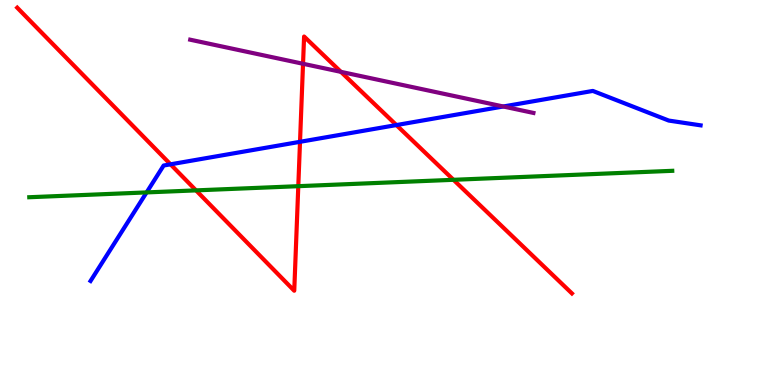[{'lines': ['blue', 'red'], 'intersections': [{'x': 2.2, 'y': 5.73}, {'x': 3.87, 'y': 6.32}, {'x': 5.11, 'y': 6.75}]}, {'lines': ['green', 'red'], 'intersections': [{'x': 2.53, 'y': 5.05}, {'x': 3.85, 'y': 5.16}, {'x': 5.85, 'y': 5.33}]}, {'lines': ['purple', 'red'], 'intersections': [{'x': 3.91, 'y': 8.34}, {'x': 4.4, 'y': 8.13}]}, {'lines': ['blue', 'green'], 'intersections': [{'x': 1.89, 'y': 5.0}]}, {'lines': ['blue', 'purple'], 'intersections': [{'x': 6.49, 'y': 7.23}]}, {'lines': ['green', 'purple'], 'intersections': []}]